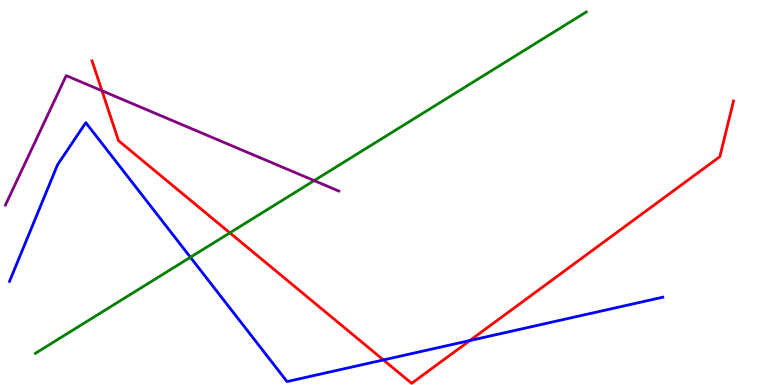[{'lines': ['blue', 'red'], 'intersections': [{'x': 4.95, 'y': 0.651}, {'x': 6.06, 'y': 1.16}]}, {'lines': ['green', 'red'], 'intersections': [{'x': 2.97, 'y': 3.95}]}, {'lines': ['purple', 'red'], 'intersections': [{'x': 1.32, 'y': 7.64}]}, {'lines': ['blue', 'green'], 'intersections': [{'x': 2.46, 'y': 3.32}]}, {'lines': ['blue', 'purple'], 'intersections': []}, {'lines': ['green', 'purple'], 'intersections': [{'x': 4.05, 'y': 5.31}]}]